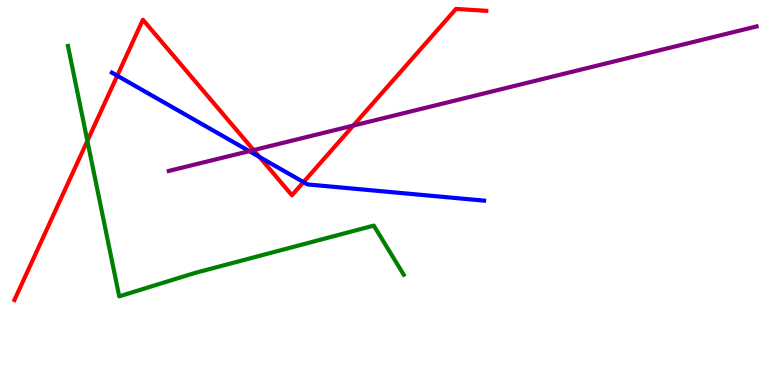[{'lines': ['blue', 'red'], 'intersections': [{'x': 1.51, 'y': 8.03}, {'x': 3.35, 'y': 5.92}, {'x': 3.92, 'y': 5.27}]}, {'lines': ['green', 'red'], 'intersections': [{'x': 1.13, 'y': 6.34}]}, {'lines': ['purple', 'red'], 'intersections': [{'x': 3.27, 'y': 6.1}, {'x': 4.56, 'y': 6.74}]}, {'lines': ['blue', 'green'], 'intersections': []}, {'lines': ['blue', 'purple'], 'intersections': [{'x': 3.22, 'y': 6.07}]}, {'lines': ['green', 'purple'], 'intersections': []}]